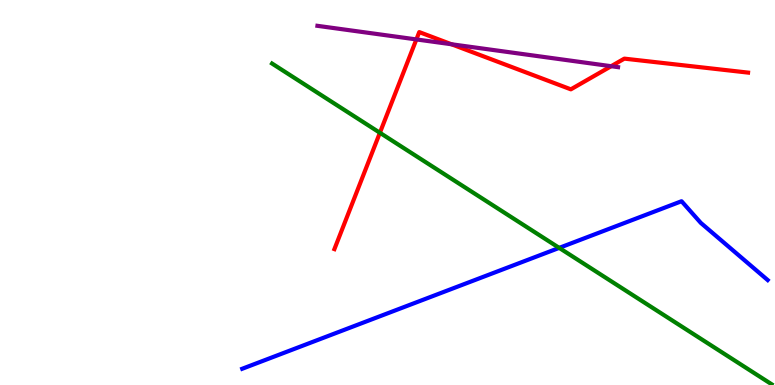[{'lines': ['blue', 'red'], 'intersections': []}, {'lines': ['green', 'red'], 'intersections': [{'x': 4.9, 'y': 6.55}]}, {'lines': ['purple', 'red'], 'intersections': [{'x': 5.37, 'y': 8.98}, {'x': 5.83, 'y': 8.85}, {'x': 7.89, 'y': 8.28}]}, {'lines': ['blue', 'green'], 'intersections': [{'x': 7.22, 'y': 3.56}]}, {'lines': ['blue', 'purple'], 'intersections': []}, {'lines': ['green', 'purple'], 'intersections': []}]